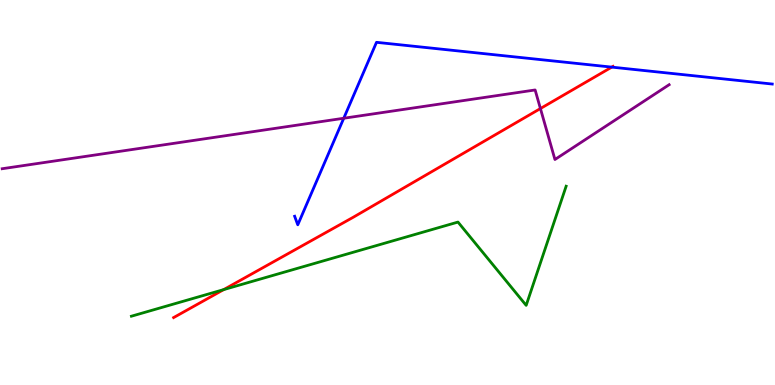[{'lines': ['blue', 'red'], 'intersections': [{'x': 7.89, 'y': 8.26}]}, {'lines': ['green', 'red'], 'intersections': [{'x': 2.89, 'y': 2.48}]}, {'lines': ['purple', 'red'], 'intersections': [{'x': 6.97, 'y': 7.18}]}, {'lines': ['blue', 'green'], 'intersections': []}, {'lines': ['blue', 'purple'], 'intersections': [{'x': 4.44, 'y': 6.93}]}, {'lines': ['green', 'purple'], 'intersections': []}]